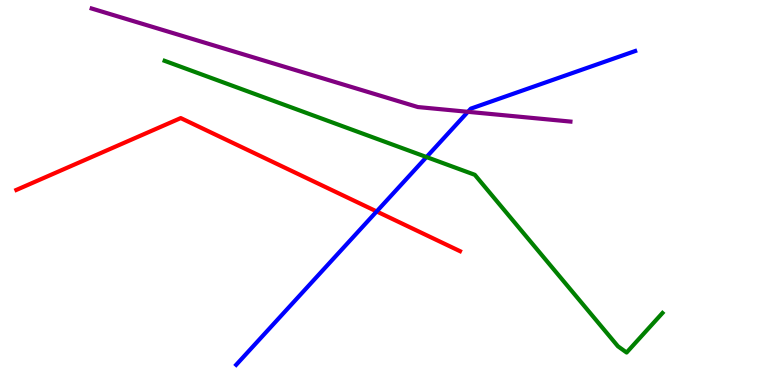[{'lines': ['blue', 'red'], 'intersections': [{'x': 4.86, 'y': 4.51}]}, {'lines': ['green', 'red'], 'intersections': []}, {'lines': ['purple', 'red'], 'intersections': []}, {'lines': ['blue', 'green'], 'intersections': [{'x': 5.5, 'y': 5.92}]}, {'lines': ['blue', 'purple'], 'intersections': [{'x': 6.04, 'y': 7.1}]}, {'lines': ['green', 'purple'], 'intersections': []}]